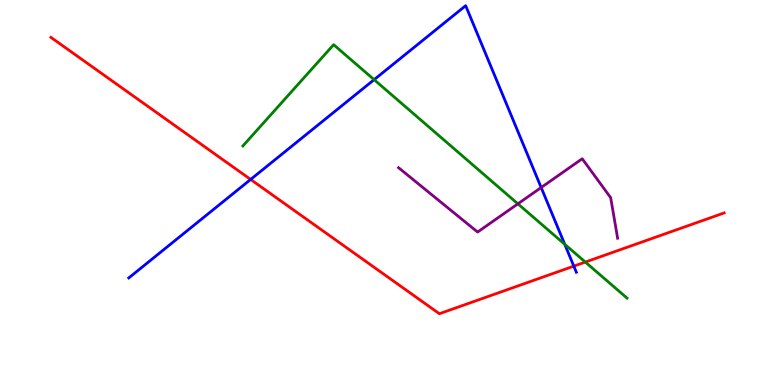[{'lines': ['blue', 'red'], 'intersections': [{'x': 3.23, 'y': 5.34}, {'x': 7.4, 'y': 3.09}]}, {'lines': ['green', 'red'], 'intersections': [{'x': 7.55, 'y': 3.19}]}, {'lines': ['purple', 'red'], 'intersections': []}, {'lines': ['blue', 'green'], 'intersections': [{'x': 4.83, 'y': 7.93}, {'x': 7.29, 'y': 3.65}]}, {'lines': ['blue', 'purple'], 'intersections': [{'x': 6.98, 'y': 5.13}]}, {'lines': ['green', 'purple'], 'intersections': [{'x': 6.68, 'y': 4.71}]}]